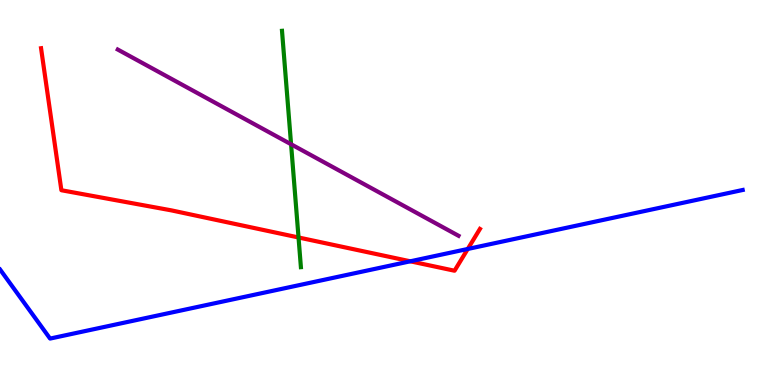[{'lines': ['blue', 'red'], 'intersections': [{'x': 5.29, 'y': 3.21}, {'x': 6.04, 'y': 3.53}]}, {'lines': ['green', 'red'], 'intersections': [{'x': 3.85, 'y': 3.83}]}, {'lines': ['purple', 'red'], 'intersections': []}, {'lines': ['blue', 'green'], 'intersections': []}, {'lines': ['blue', 'purple'], 'intersections': []}, {'lines': ['green', 'purple'], 'intersections': [{'x': 3.76, 'y': 6.25}]}]